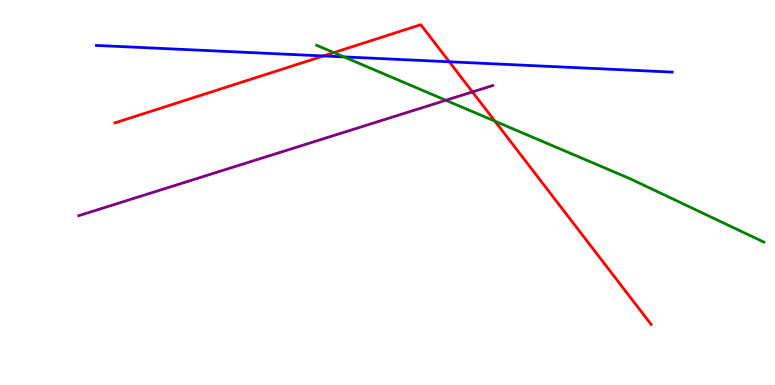[{'lines': ['blue', 'red'], 'intersections': [{'x': 4.17, 'y': 8.55}, {'x': 5.8, 'y': 8.4}]}, {'lines': ['green', 'red'], 'intersections': [{'x': 4.31, 'y': 8.63}, {'x': 6.39, 'y': 6.85}]}, {'lines': ['purple', 'red'], 'intersections': [{'x': 6.1, 'y': 7.61}]}, {'lines': ['blue', 'green'], 'intersections': [{'x': 4.44, 'y': 8.52}]}, {'lines': ['blue', 'purple'], 'intersections': []}, {'lines': ['green', 'purple'], 'intersections': [{'x': 5.75, 'y': 7.4}]}]